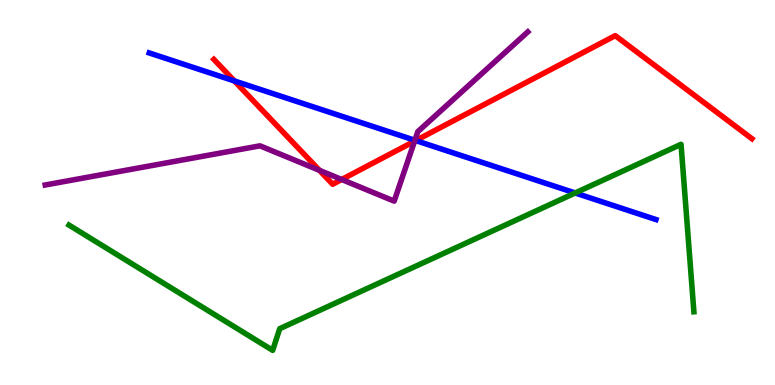[{'lines': ['blue', 'red'], 'intersections': [{'x': 3.02, 'y': 7.9}, {'x': 5.36, 'y': 6.35}]}, {'lines': ['green', 'red'], 'intersections': []}, {'lines': ['purple', 'red'], 'intersections': [{'x': 4.12, 'y': 5.58}, {'x': 4.41, 'y': 5.34}, {'x': 5.35, 'y': 6.33}]}, {'lines': ['blue', 'green'], 'intersections': [{'x': 7.42, 'y': 4.99}]}, {'lines': ['blue', 'purple'], 'intersections': [{'x': 5.35, 'y': 6.36}]}, {'lines': ['green', 'purple'], 'intersections': []}]